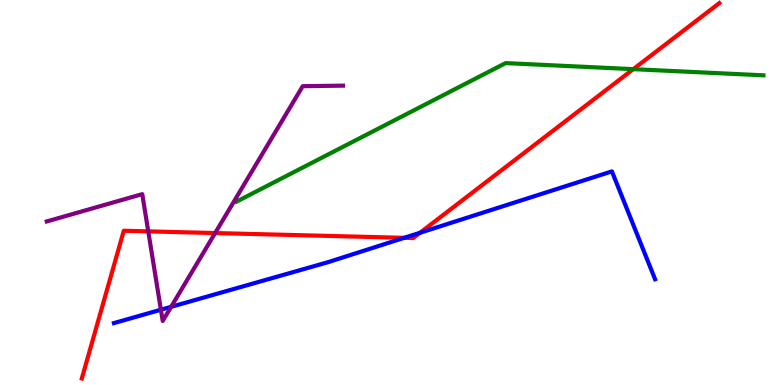[{'lines': ['blue', 'red'], 'intersections': [{'x': 5.22, 'y': 3.82}, {'x': 5.42, 'y': 3.95}]}, {'lines': ['green', 'red'], 'intersections': [{'x': 8.17, 'y': 8.2}]}, {'lines': ['purple', 'red'], 'intersections': [{'x': 1.91, 'y': 3.99}, {'x': 2.78, 'y': 3.95}]}, {'lines': ['blue', 'green'], 'intersections': []}, {'lines': ['blue', 'purple'], 'intersections': [{'x': 2.08, 'y': 1.95}, {'x': 2.21, 'y': 2.03}]}, {'lines': ['green', 'purple'], 'intersections': []}]